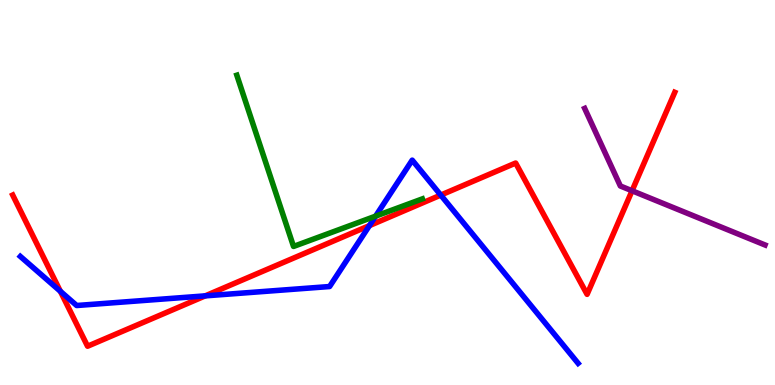[{'lines': ['blue', 'red'], 'intersections': [{'x': 0.779, 'y': 2.43}, {'x': 2.65, 'y': 2.32}, {'x': 4.77, 'y': 4.14}, {'x': 5.69, 'y': 4.93}]}, {'lines': ['green', 'red'], 'intersections': []}, {'lines': ['purple', 'red'], 'intersections': [{'x': 8.16, 'y': 5.05}]}, {'lines': ['blue', 'green'], 'intersections': [{'x': 4.85, 'y': 4.39}]}, {'lines': ['blue', 'purple'], 'intersections': []}, {'lines': ['green', 'purple'], 'intersections': []}]